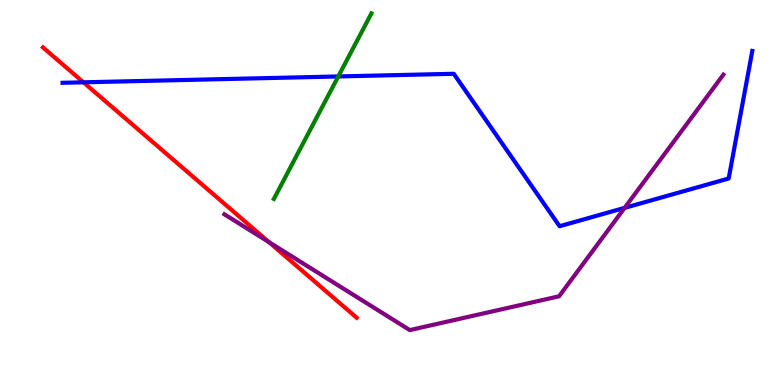[{'lines': ['blue', 'red'], 'intersections': [{'x': 1.08, 'y': 7.86}]}, {'lines': ['green', 'red'], 'intersections': []}, {'lines': ['purple', 'red'], 'intersections': [{'x': 3.47, 'y': 3.71}]}, {'lines': ['blue', 'green'], 'intersections': [{'x': 4.36, 'y': 8.01}]}, {'lines': ['blue', 'purple'], 'intersections': [{'x': 8.06, 'y': 4.6}]}, {'lines': ['green', 'purple'], 'intersections': []}]